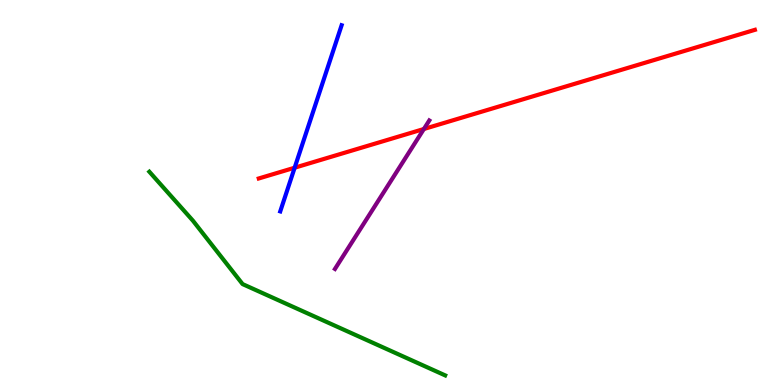[{'lines': ['blue', 'red'], 'intersections': [{'x': 3.8, 'y': 5.64}]}, {'lines': ['green', 'red'], 'intersections': []}, {'lines': ['purple', 'red'], 'intersections': [{'x': 5.47, 'y': 6.65}]}, {'lines': ['blue', 'green'], 'intersections': []}, {'lines': ['blue', 'purple'], 'intersections': []}, {'lines': ['green', 'purple'], 'intersections': []}]